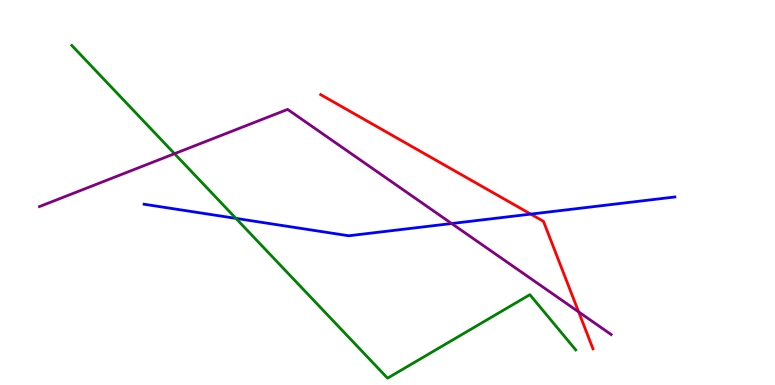[{'lines': ['blue', 'red'], 'intersections': [{'x': 6.85, 'y': 4.44}]}, {'lines': ['green', 'red'], 'intersections': []}, {'lines': ['purple', 'red'], 'intersections': [{'x': 7.47, 'y': 1.9}]}, {'lines': ['blue', 'green'], 'intersections': [{'x': 3.04, 'y': 4.33}]}, {'lines': ['blue', 'purple'], 'intersections': [{'x': 5.83, 'y': 4.19}]}, {'lines': ['green', 'purple'], 'intersections': [{'x': 2.25, 'y': 6.01}]}]